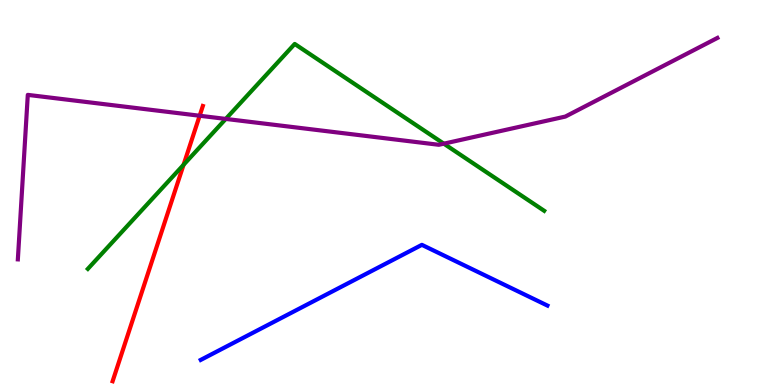[{'lines': ['blue', 'red'], 'intersections': []}, {'lines': ['green', 'red'], 'intersections': [{'x': 2.37, 'y': 5.72}]}, {'lines': ['purple', 'red'], 'intersections': [{'x': 2.58, 'y': 6.99}]}, {'lines': ['blue', 'green'], 'intersections': []}, {'lines': ['blue', 'purple'], 'intersections': []}, {'lines': ['green', 'purple'], 'intersections': [{'x': 2.91, 'y': 6.91}, {'x': 5.73, 'y': 6.27}]}]